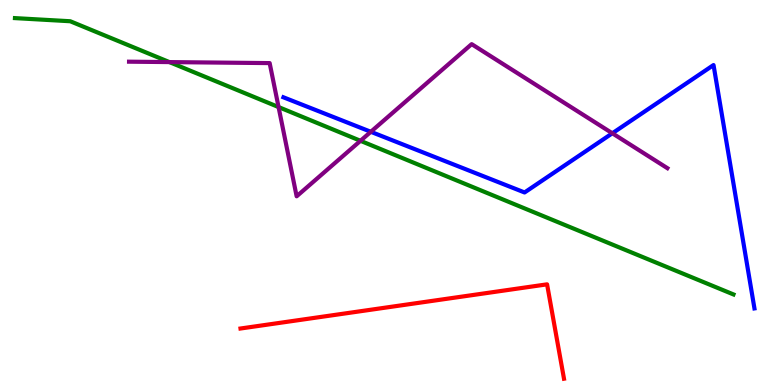[{'lines': ['blue', 'red'], 'intersections': []}, {'lines': ['green', 'red'], 'intersections': []}, {'lines': ['purple', 'red'], 'intersections': []}, {'lines': ['blue', 'green'], 'intersections': []}, {'lines': ['blue', 'purple'], 'intersections': [{'x': 4.78, 'y': 6.58}, {'x': 7.9, 'y': 6.54}]}, {'lines': ['green', 'purple'], 'intersections': [{'x': 2.19, 'y': 8.39}, {'x': 3.59, 'y': 7.22}, {'x': 4.65, 'y': 6.34}]}]